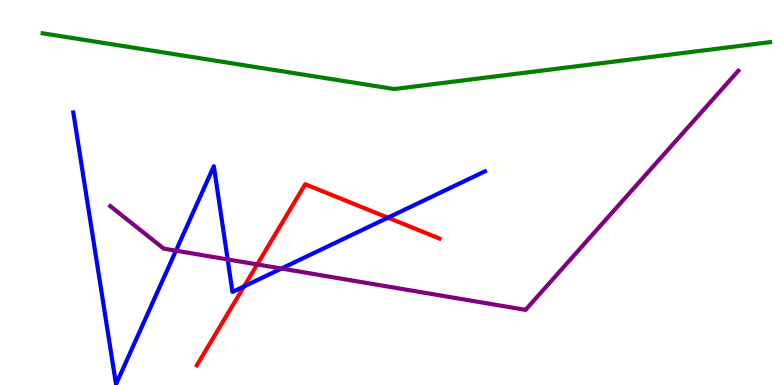[{'lines': ['blue', 'red'], 'intersections': [{'x': 3.15, 'y': 2.56}, {'x': 5.01, 'y': 4.35}]}, {'lines': ['green', 'red'], 'intersections': []}, {'lines': ['purple', 'red'], 'intersections': [{'x': 3.32, 'y': 3.13}]}, {'lines': ['blue', 'green'], 'intersections': []}, {'lines': ['blue', 'purple'], 'intersections': [{'x': 2.27, 'y': 3.49}, {'x': 2.94, 'y': 3.26}, {'x': 3.63, 'y': 3.02}]}, {'lines': ['green', 'purple'], 'intersections': []}]